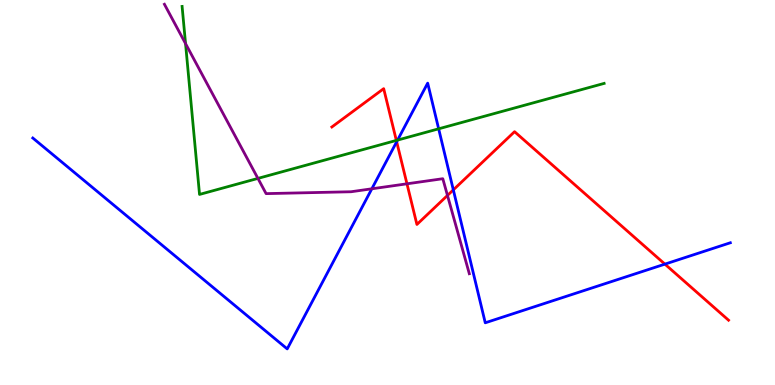[{'lines': ['blue', 'red'], 'intersections': [{'x': 5.12, 'y': 6.32}, {'x': 5.85, 'y': 5.07}, {'x': 8.58, 'y': 3.14}]}, {'lines': ['green', 'red'], 'intersections': [{'x': 5.11, 'y': 6.35}]}, {'lines': ['purple', 'red'], 'intersections': [{'x': 5.25, 'y': 5.23}, {'x': 5.77, 'y': 4.92}]}, {'lines': ['blue', 'green'], 'intersections': [{'x': 5.13, 'y': 6.36}, {'x': 5.66, 'y': 6.65}]}, {'lines': ['blue', 'purple'], 'intersections': [{'x': 4.8, 'y': 5.1}]}, {'lines': ['green', 'purple'], 'intersections': [{'x': 2.39, 'y': 8.87}, {'x': 3.33, 'y': 5.37}]}]